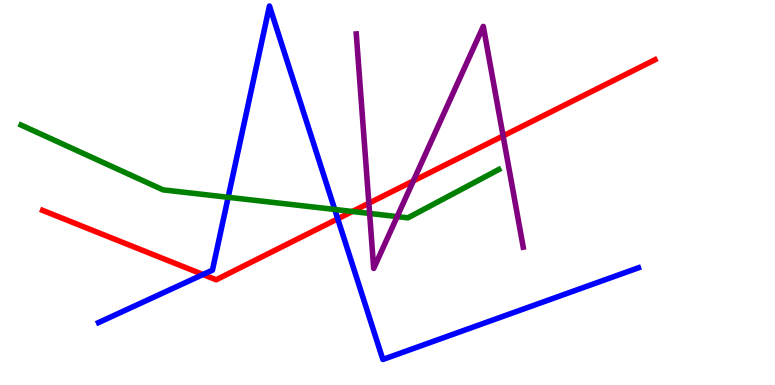[{'lines': ['blue', 'red'], 'intersections': [{'x': 2.62, 'y': 2.87}, {'x': 4.36, 'y': 4.32}]}, {'lines': ['green', 'red'], 'intersections': [{'x': 4.55, 'y': 4.51}]}, {'lines': ['purple', 'red'], 'intersections': [{'x': 4.76, 'y': 4.72}, {'x': 5.33, 'y': 5.3}, {'x': 6.49, 'y': 6.47}]}, {'lines': ['blue', 'green'], 'intersections': [{'x': 2.94, 'y': 4.88}, {'x': 4.32, 'y': 4.56}]}, {'lines': ['blue', 'purple'], 'intersections': []}, {'lines': ['green', 'purple'], 'intersections': [{'x': 4.77, 'y': 4.46}, {'x': 5.12, 'y': 4.37}]}]